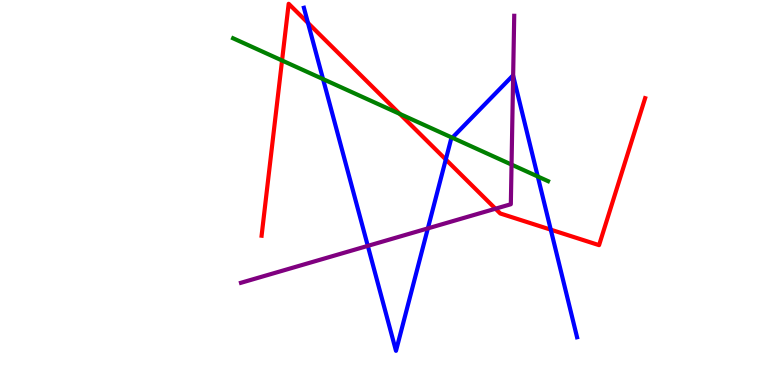[{'lines': ['blue', 'red'], 'intersections': [{'x': 3.97, 'y': 9.4}, {'x': 5.75, 'y': 5.86}, {'x': 7.11, 'y': 4.03}]}, {'lines': ['green', 'red'], 'intersections': [{'x': 3.64, 'y': 8.43}, {'x': 5.16, 'y': 7.04}]}, {'lines': ['purple', 'red'], 'intersections': [{'x': 6.39, 'y': 4.58}]}, {'lines': ['blue', 'green'], 'intersections': [{'x': 4.17, 'y': 7.95}, {'x': 5.84, 'y': 6.42}, {'x': 6.94, 'y': 5.42}]}, {'lines': ['blue', 'purple'], 'intersections': [{'x': 4.75, 'y': 3.61}, {'x': 5.52, 'y': 4.07}, {'x': 6.62, 'y': 8.03}]}, {'lines': ['green', 'purple'], 'intersections': [{'x': 6.6, 'y': 5.72}]}]